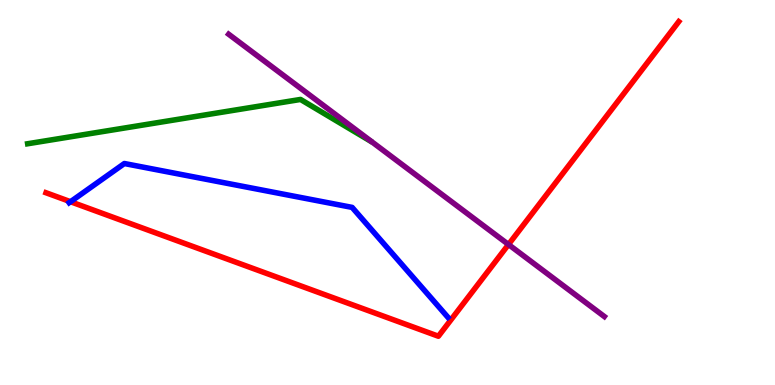[{'lines': ['blue', 'red'], 'intersections': [{'x': 0.91, 'y': 4.76}]}, {'lines': ['green', 'red'], 'intersections': []}, {'lines': ['purple', 'red'], 'intersections': [{'x': 6.56, 'y': 3.65}]}, {'lines': ['blue', 'green'], 'intersections': []}, {'lines': ['blue', 'purple'], 'intersections': []}, {'lines': ['green', 'purple'], 'intersections': []}]